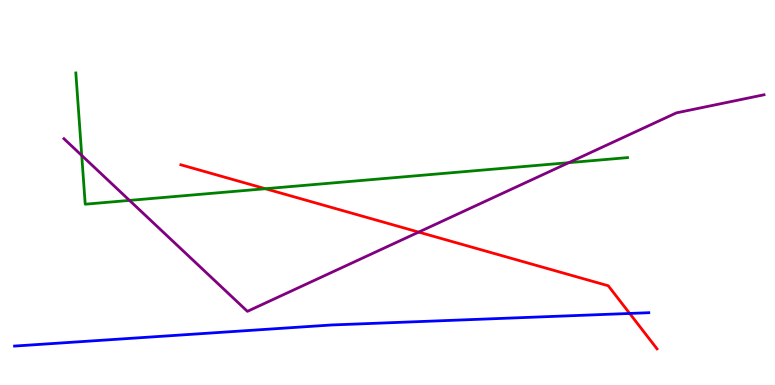[{'lines': ['blue', 'red'], 'intersections': [{'x': 8.12, 'y': 1.86}]}, {'lines': ['green', 'red'], 'intersections': [{'x': 3.42, 'y': 5.1}]}, {'lines': ['purple', 'red'], 'intersections': [{'x': 5.4, 'y': 3.97}]}, {'lines': ['blue', 'green'], 'intersections': []}, {'lines': ['blue', 'purple'], 'intersections': []}, {'lines': ['green', 'purple'], 'intersections': [{'x': 1.05, 'y': 5.96}, {'x': 1.67, 'y': 4.79}, {'x': 7.34, 'y': 5.77}]}]